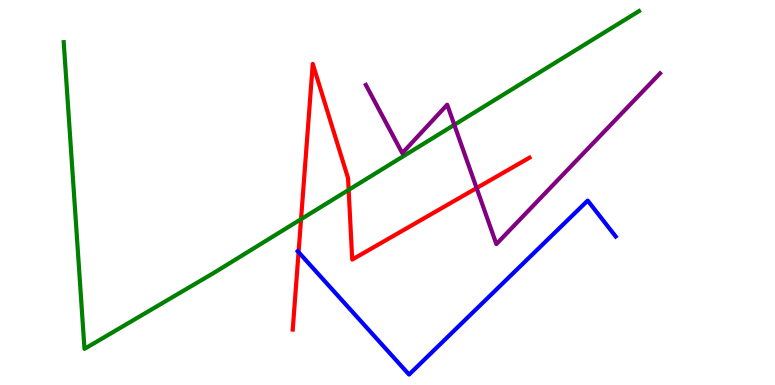[{'lines': ['blue', 'red'], 'intersections': [{'x': 3.85, 'y': 3.45}]}, {'lines': ['green', 'red'], 'intersections': [{'x': 3.88, 'y': 4.31}, {'x': 4.5, 'y': 5.07}]}, {'lines': ['purple', 'red'], 'intersections': [{'x': 6.15, 'y': 5.11}]}, {'lines': ['blue', 'green'], 'intersections': []}, {'lines': ['blue', 'purple'], 'intersections': []}, {'lines': ['green', 'purple'], 'intersections': [{'x': 5.86, 'y': 6.76}]}]